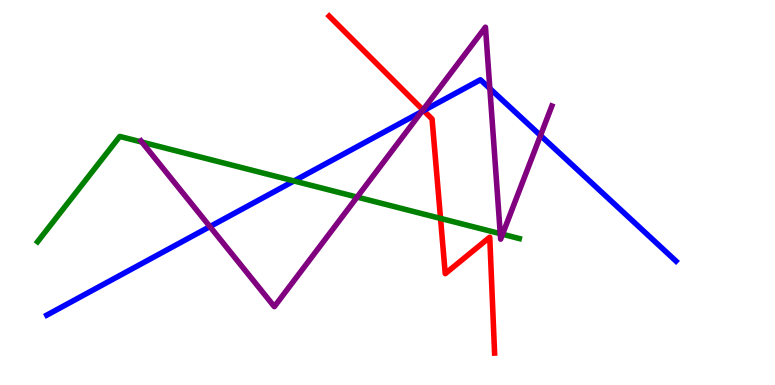[{'lines': ['blue', 'red'], 'intersections': [{'x': 5.47, 'y': 7.13}]}, {'lines': ['green', 'red'], 'intersections': [{'x': 5.68, 'y': 4.33}]}, {'lines': ['purple', 'red'], 'intersections': [{'x': 5.46, 'y': 7.14}]}, {'lines': ['blue', 'green'], 'intersections': [{'x': 3.79, 'y': 5.3}]}, {'lines': ['blue', 'purple'], 'intersections': [{'x': 2.71, 'y': 4.11}, {'x': 5.44, 'y': 7.1}, {'x': 6.32, 'y': 7.7}, {'x': 6.97, 'y': 6.48}]}, {'lines': ['green', 'purple'], 'intersections': [{'x': 1.83, 'y': 6.31}, {'x': 4.61, 'y': 4.88}, {'x': 6.45, 'y': 3.93}, {'x': 6.48, 'y': 3.92}]}]